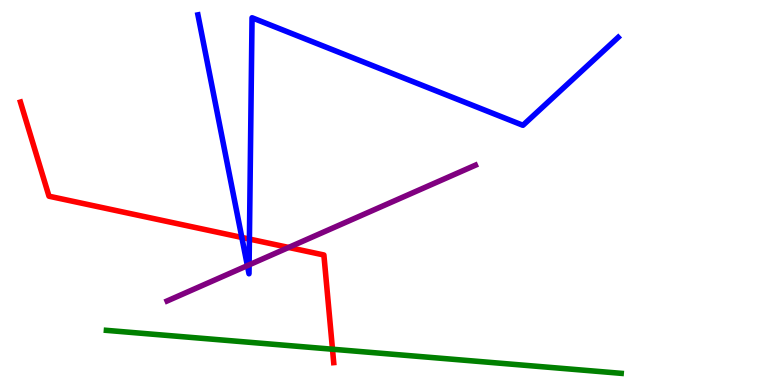[{'lines': ['blue', 'red'], 'intersections': [{'x': 3.12, 'y': 3.83}, {'x': 3.22, 'y': 3.79}]}, {'lines': ['green', 'red'], 'intersections': [{'x': 4.29, 'y': 0.929}]}, {'lines': ['purple', 'red'], 'intersections': [{'x': 3.72, 'y': 3.57}]}, {'lines': ['blue', 'green'], 'intersections': []}, {'lines': ['blue', 'purple'], 'intersections': [{'x': 3.19, 'y': 3.1}, {'x': 3.21, 'y': 3.12}]}, {'lines': ['green', 'purple'], 'intersections': []}]